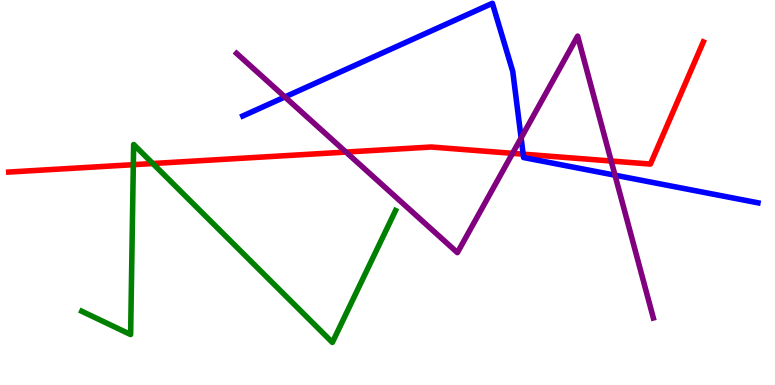[{'lines': ['blue', 'red'], 'intersections': [{'x': 6.75, 'y': 6.0}]}, {'lines': ['green', 'red'], 'intersections': [{'x': 1.72, 'y': 5.72}, {'x': 1.97, 'y': 5.75}]}, {'lines': ['purple', 'red'], 'intersections': [{'x': 4.46, 'y': 6.05}, {'x': 6.61, 'y': 6.02}, {'x': 7.89, 'y': 5.82}]}, {'lines': ['blue', 'green'], 'intersections': []}, {'lines': ['blue', 'purple'], 'intersections': [{'x': 3.68, 'y': 7.48}, {'x': 6.72, 'y': 6.42}, {'x': 7.94, 'y': 5.45}]}, {'lines': ['green', 'purple'], 'intersections': []}]